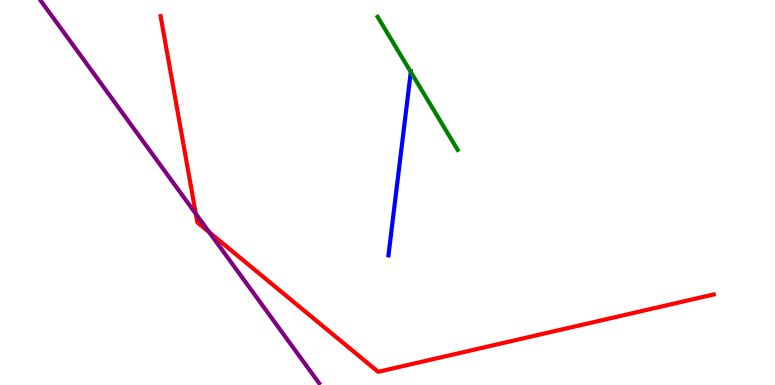[{'lines': ['blue', 'red'], 'intersections': []}, {'lines': ['green', 'red'], 'intersections': []}, {'lines': ['purple', 'red'], 'intersections': [{'x': 2.53, 'y': 4.45}, {'x': 2.7, 'y': 3.97}]}, {'lines': ['blue', 'green'], 'intersections': [{'x': 5.3, 'y': 8.13}]}, {'lines': ['blue', 'purple'], 'intersections': []}, {'lines': ['green', 'purple'], 'intersections': []}]